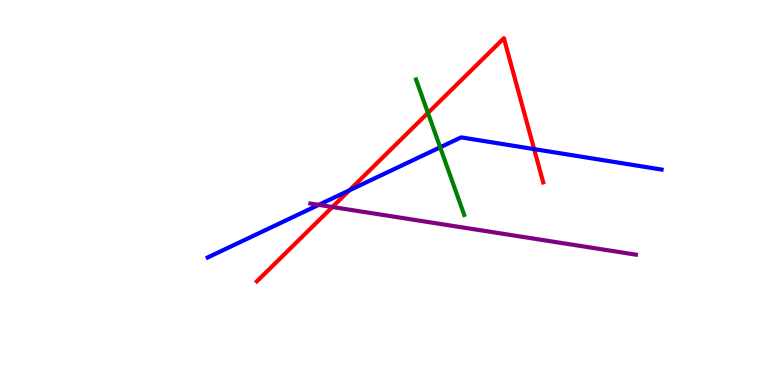[{'lines': ['blue', 'red'], 'intersections': [{'x': 4.51, 'y': 5.06}, {'x': 6.89, 'y': 6.13}]}, {'lines': ['green', 'red'], 'intersections': [{'x': 5.52, 'y': 7.07}]}, {'lines': ['purple', 'red'], 'intersections': [{'x': 4.29, 'y': 4.62}]}, {'lines': ['blue', 'green'], 'intersections': [{'x': 5.68, 'y': 6.17}]}, {'lines': ['blue', 'purple'], 'intersections': [{'x': 4.11, 'y': 4.68}]}, {'lines': ['green', 'purple'], 'intersections': []}]